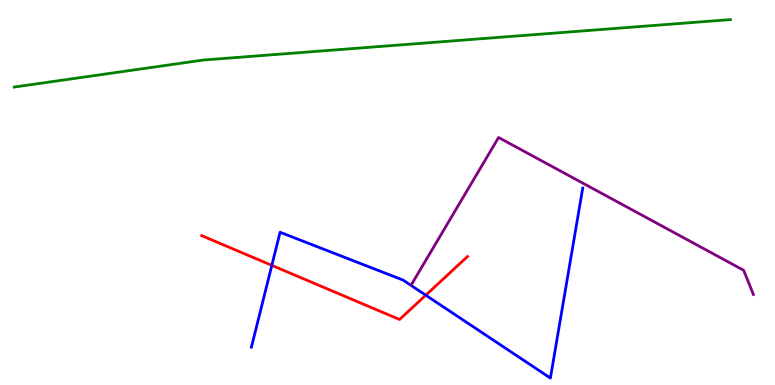[{'lines': ['blue', 'red'], 'intersections': [{'x': 3.51, 'y': 3.11}, {'x': 5.49, 'y': 2.33}]}, {'lines': ['green', 'red'], 'intersections': []}, {'lines': ['purple', 'red'], 'intersections': []}, {'lines': ['blue', 'green'], 'intersections': []}, {'lines': ['blue', 'purple'], 'intersections': []}, {'lines': ['green', 'purple'], 'intersections': []}]